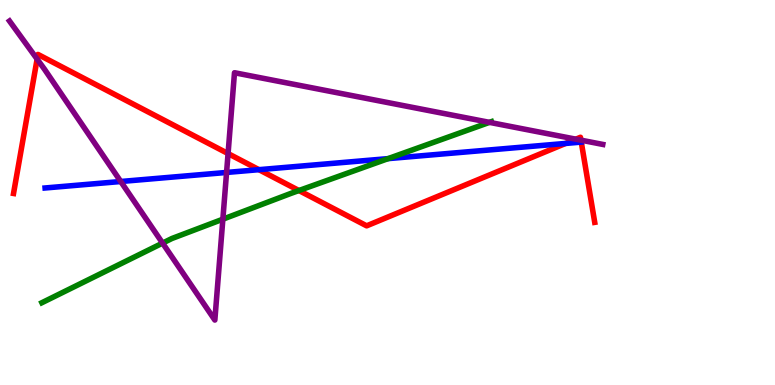[{'lines': ['blue', 'red'], 'intersections': [{'x': 3.34, 'y': 5.59}, {'x': 7.3, 'y': 6.27}]}, {'lines': ['green', 'red'], 'intersections': [{'x': 3.86, 'y': 5.05}]}, {'lines': ['purple', 'red'], 'intersections': [{'x': 0.479, 'y': 8.47}, {'x': 2.94, 'y': 6.01}, {'x': 7.43, 'y': 6.39}, {'x': 7.5, 'y': 6.36}]}, {'lines': ['blue', 'green'], 'intersections': [{'x': 5.01, 'y': 5.88}]}, {'lines': ['blue', 'purple'], 'intersections': [{'x': 1.56, 'y': 5.29}, {'x': 2.92, 'y': 5.52}]}, {'lines': ['green', 'purple'], 'intersections': [{'x': 2.1, 'y': 3.69}, {'x': 2.88, 'y': 4.31}, {'x': 6.32, 'y': 6.82}]}]